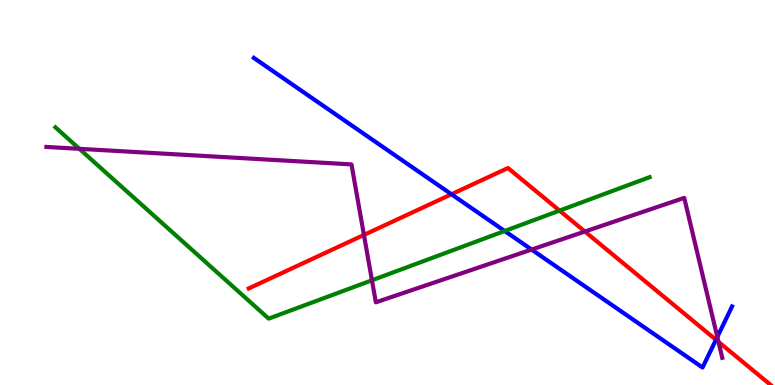[{'lines': ['blue', 'red'], 'intersections': [{'x': 5.83, 'y': 4.95}, {'x': 9.24, 'y': 1.17}]}, {'lines': ['green', 'red'], 'intersections': [{'x': 7.22, 'y': 4.53}]}, {'lines': ['purple', 'red'], 'intersections': [{'x': 4.7, 'y': 3.9}, {'x': 7.55, 'y': 3.99}, {'x': 9.27, 'y': 1.12}]}, {'lines': ['blue', 'green'], 'intersections': [{'x': 6.51, 'y': 4.0}]}, {'lines': ['blue', 'purple'], 'intersections': [{'x': 6.86, 'y': 3.52}, {'x': 9.26, 'y': 1.25}]}, {'lines': ['green', 'purple'], 'intersections': [{'x': 1.02, 'y': 6.13}, {'x': 4.8, 'y': 2.72}]}]